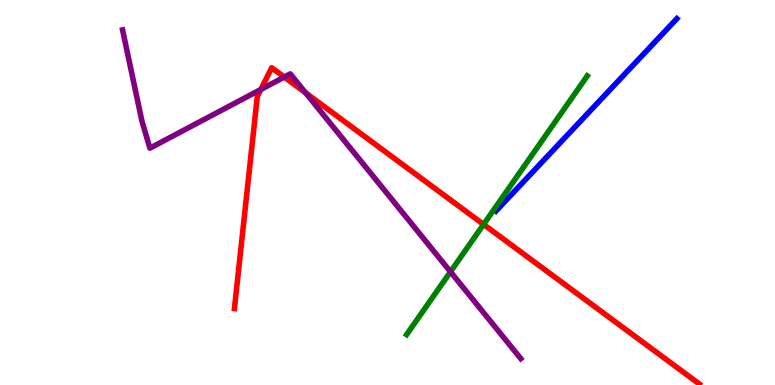[{'lines': ['blue', 'red'], 'intersections': []}, {'lines': ['green', 'red'], 'intersections': [{'x': 6.24, 'y': 4.17}]}, {'lines': ['purple', 'red'], 'intersections': [{'x': 3.37, 'y': 7.68}, {'x': 3.67, 'y': 8.0}, {'x': 3.94, 'y': 7.59}]}, {'lines': ['blue', 'green'], 'intersections': []}, {'lines': ['blue', 'purple'], 'intersections': []}, {'lines': ['green', 'purple'], 'intersections': [{'x': 5.81, 'y': 2.94}]}]